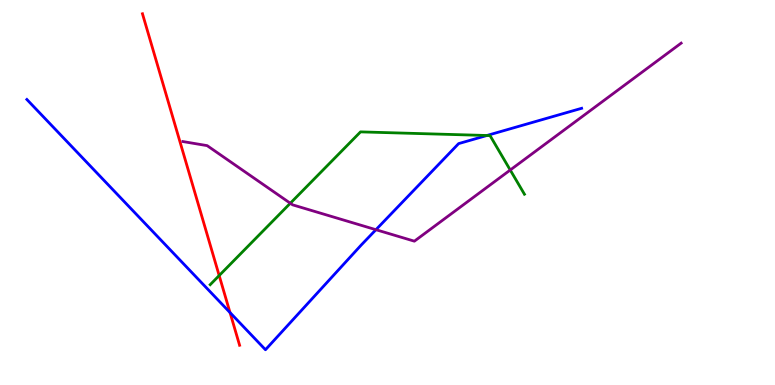[{'lines': ['blue', 'red'], 'intersections': [{'x': 2.97, 'y': 1.88}]}, {'lines': ['green', 'red'], 'intersections': [{'x': 2.83, 'y': 2.84}]}, {'lines': ['purple', 'red'], 'intersections': []}, {'lines': ['blue', 'green'], 'intersections': [{'x': 6.28, 'y': 6.48}]}, {'lines': ['blue', 'purple'], 'intersections': [{'x': 4.85, 'y': 4.03}]}, {'lines': ['green', 'purple'], 'intersections': [{'x': 3.75, 'y': 4.72}, {'x': 6.58, 'y': 5.58}]}]